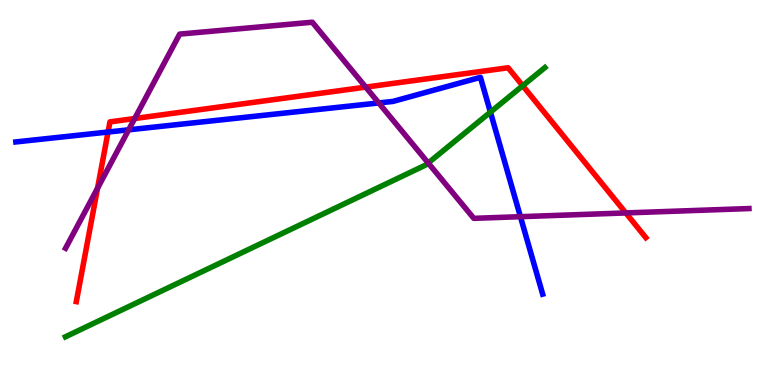[{'lines': ['blue', 'red'], 'intersections': [{'x': 1.39, 'y': 6.57}]}, {'lines': ['green', 'red'], 'intersections': [{'x': 6.74, 'y': 7.77}]}, {'lines': ['purple', 'red'], 'intersections': [{'x': 1.26, 'y': 5.11}, {'x': 1.74, 'y': 6.92}, {'x': 4.72, 'y': 7.74}, {'x': 8.08, 'y': 4.47}]}, {'lines': ['blue', 'green'], 'intersections': [{'x': 6.33, 'y': 7.09}]}, {'lines': ['blue', 'purple'], 'intersections': [{'x': 1.66, 'y': 6.63}, {'x': 4.89, 'y': 7.33}, {'x': 6.72, 'y': 4.37}]}, {'lines': ['green', 'purple'], 'intersections': [{'x': 5.53, 'y': 5.77}]}]